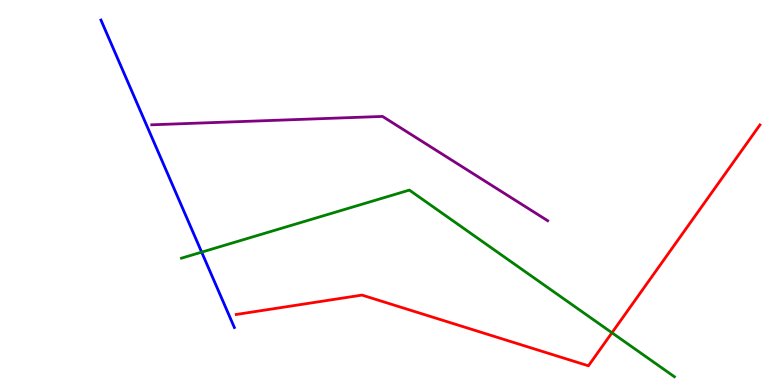[{'lines': ['blue', 'red'], 'intersections': []}, {'lines': ['green', 'red'], 'intersections': [{'x': 7.9, 'y': 1.36}]}, {'lines': ['purple', 'red'], 'intersections': []}, {'lines': ['blue', 'green'], 'intersections': [{'x': 2.6, 'y': 3.45}]}, {'lines': ['blue', 'purple'], 'intersections': []}, {'lines': ['green', 'purple'], 'intersections': []}]